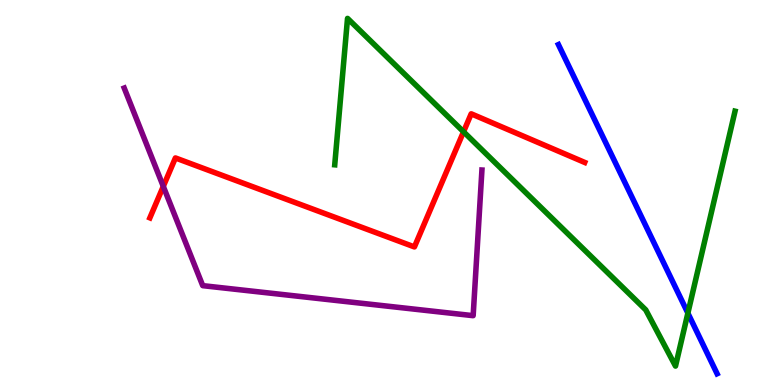[{'lines': ['blue', 'red'], 'intersections': []}, {'lines': ['green', 'red'], 'intersections': [{'x': 5.98, 'y': 6.58}]}, {'lines': ['purple', 'red'], 'intersections': [{'x': 2.11, 'y': 5.16}]}, {'lines': ['blue', 'green'], 'intersections': [{'x': 8.88, 'y': 1.87}]}, {'lines': ['blue', 'purple'], 'intersections': []}, {'lines': ['green', 'purple'], 'intersections': []}]